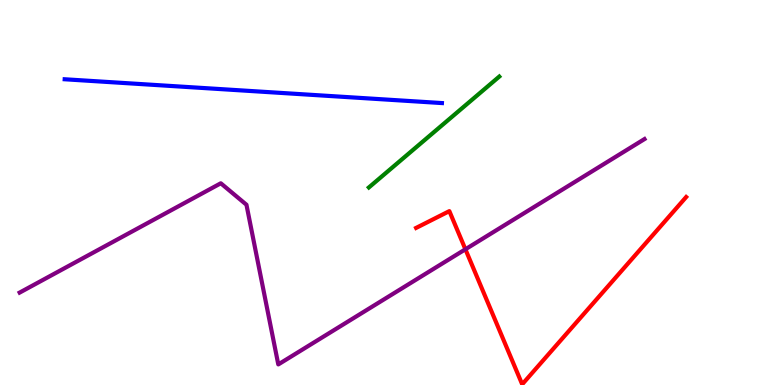[{'lines': ['blue', 'red'], 'intersections': []}, {'lines': ['green', 'red'], 'intersections': []}, {'lines': ['purple', 'red'], 'intersections': [{'x': 6.01, 'y': 3.53}]}, {'lines': ['blue', 'green'], 'intersections': []}, {'lines': ['blue', 'purple'], 'intersections': []}, {'lines': ['green', 'purple'], 'intersections': []}]